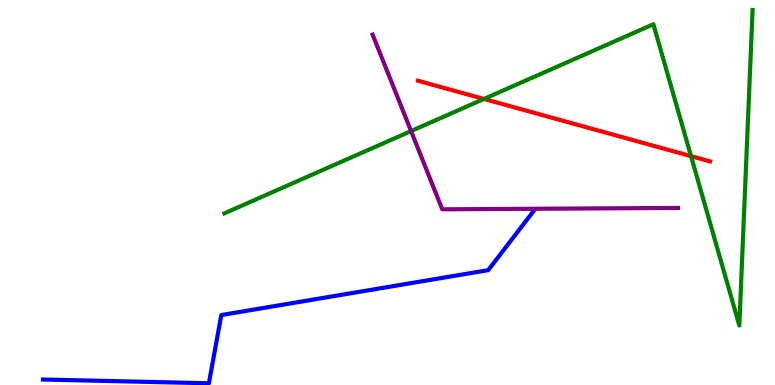[{'lines': ['blue', 'red'], 'intersections': []}, {'lines': ['green', 'red'], 'intersections': [{'x': 6.24, 'y': 7.43}, {'x': 8.92, 'y': 5.94}]}, {'lines': ['purple', 'red'], 'intersections': []}, {'lines': ['blue', 'green'], 'intersections': []}, {'lines': ['blue', 'purple'], 'intersections': []}, {'lines': ['green', 'purple'], 'intersections': [{'x': 5.3, 'y': 6.6}]}]